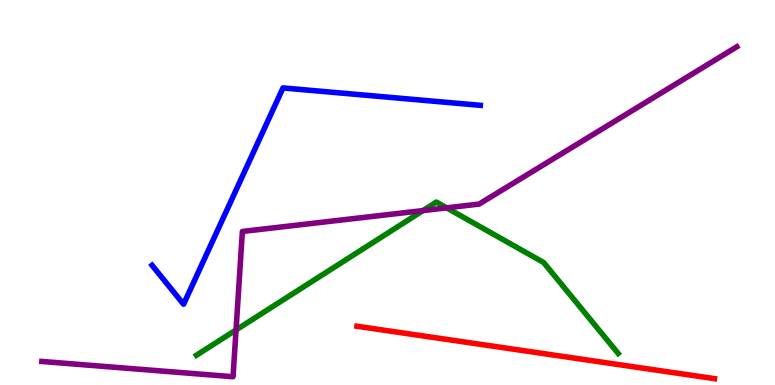[{'lines': ['blue', 'red'], 'intersections': []}, {'lines': ['green', 'red'], 'intersections': []}, {'lines': ['purple', 'red'], 'intersections': []}, {'lines': ['blue', 'green'], 'intersections': []}, {'lines': ['blue', 'purple'], 'intersections': []}, {'lines': ['green', 'purple'], 'intersections': [{'x': 3.05, 'y': 1.43}, {'x': 5.46, 'y': 4.53}, {'x': 5.76, 'y': 4.6}]}]